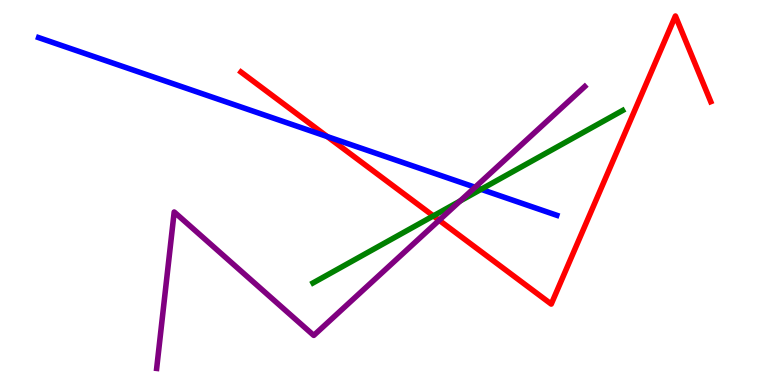[{'lines': ['blue', 'red'], 'intersections': [{'x': 4.22, 'y': 6.45}]}, {'lines': ['green', 'red'], 'intersections': [{'x': 5.59, 'y': 4.39}]}, {'lines': ['purple', 'red'], 'intersections': [{'x': 5.67, 'y': 4.28}]}, {'lines': ['blue', 'green'], 'intersections': [{'x': 6.21, 'y': 5.08}]}, {'lines': ['blue', 'purple'], 'intersections': [{'x': 6.13, 'y': 5.14}]}, {'lines': ['green', 'purple'], 'intersections': [{'x': 5.94, 'y': 4.78}]}]